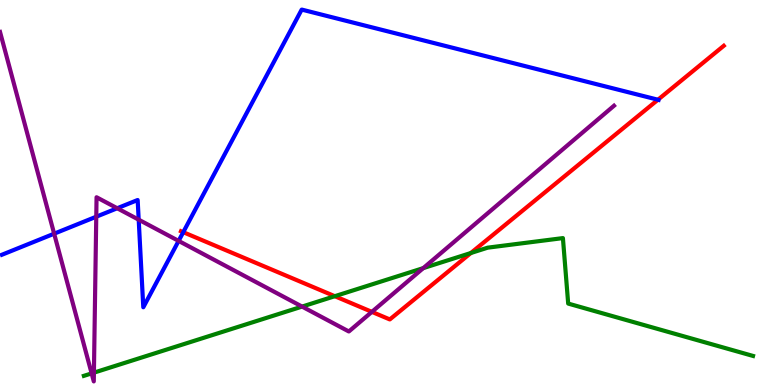[{'lines': ['blue', 'red'], 'intersections': [{'x': 2.36, 'y': 3.97}, {'x': 8.49, 'y': 7.41}]}, {'lines': ['green', 'red'], 'intersections': [{'x': 4.32, 'y': 2.31}, {'x': 6.08, 'y': 3.43}]}, {'lines': ['purple', 'red'], 'intersections': [{'x': 4.8, 'y': 1.9}]}, {'lines': ['blue', 'green'], 'intersections': []}, {'lines': ['blue', 'purple'], 'intersections': [{'x': 0.699, 'y': 3.93}, {'x': 1.24, 'y': 4.37}, {'x': 1.51, 'y': 4.59}, {'x': 1.79, 'y': 4.29}, {'x': 2.3, 'y': 3.74}]}, {'lines': ['green', 'purple'], 'intersections': [{'x': 1.18, 'y': 0.302}, {'x': 1.21, 'y': 0.32}, {'x': 3.9, 'y': 2.04}, {'x': 5.46, 'y': 3.04}]}]